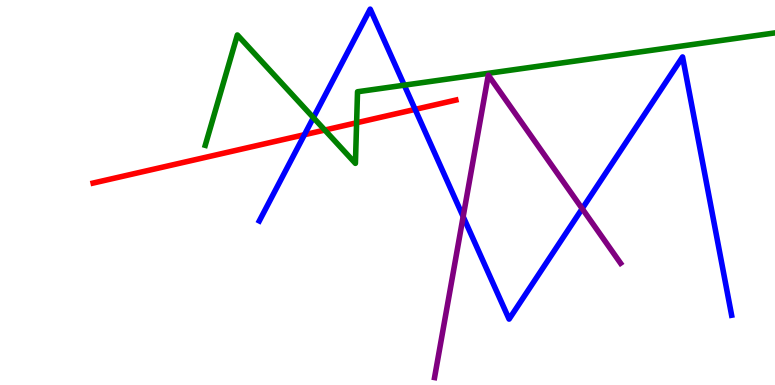[{'lines': ['blue', 'red'], 'intersections': [{'x': 3.93, 'y': 6.5}, {'x': 5.36, 'y': 7.16}]}, {'lines': ['green', 'red'], 'intersections': [{'x': 4.19, 'y': 6.62}, {'x': 4.6, 'y': 6.81}]}, {'lines': ['purple', 'red'], 'intersections': []}, {'lines': ['blue', 'green'], 'intersections': [{'x': 4.04, 'y': 6.94}, {'x': 5.22, 'y': 7.79}]}, {'lines': ['blue', 'purple'], 'intersections': [{'x': 5.98, 'y': 4.37}, {'x': 7.51, 'y': 4.58}]}, {'lines': ['green', 'purple'], 'intersections': []}]